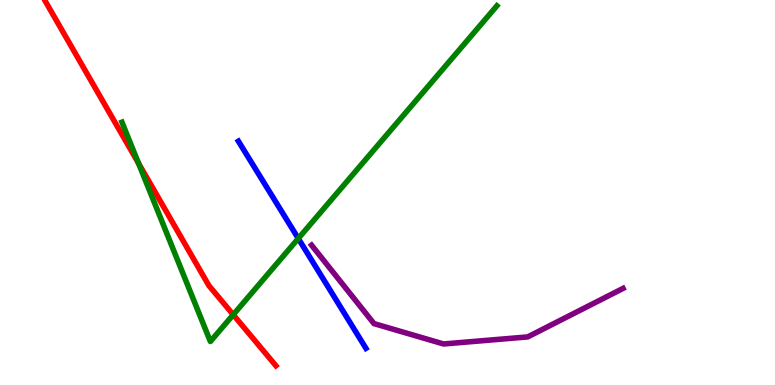[{'lines': ['blue', 'red'], 'intersections': []}, {'lines': ['green', 'red'], 'intersections': [{'x': 1.79, 'y': 5.76}, {'x': 3.01, 'y': 1.83}]}, {'lines': ['purple', 'red'], 'intersections': []}, {'lines': ['blue', 'green'], 'intersections': [{'x': 3.85, 'y': 3.81}]}, {'lines': ['blue', 'purple'], 'intersections': []}, {'lines': ['green', 'purple'], 'intersections': []}]